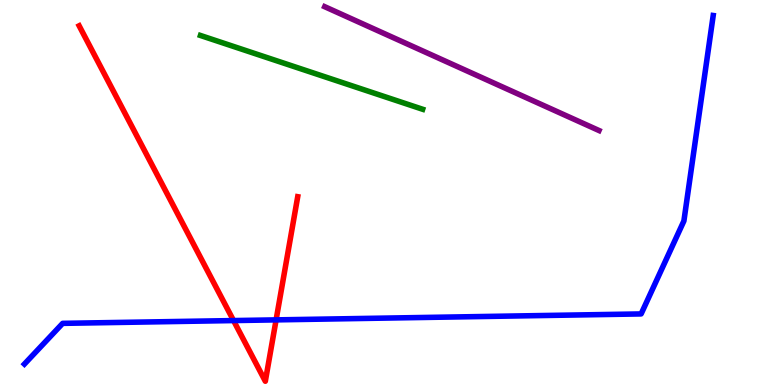[{'lines': ['blue', 'red'], 'intersections': [{'x': 3.01, 'y': 1.67}, {'x': 3.56, 'y': 1.69}]}, {'lines': ['green', 'red'], 'intersections': []}, {'lines': ['purple', 'red'], 'intersections': []}, {'lines': ['blue', 'green'], 'intersections': []}, {'lines': ['blue', 'purple'], 'intersections': []}, {'lines': ['green', 'purple'], 'intersections': []}]